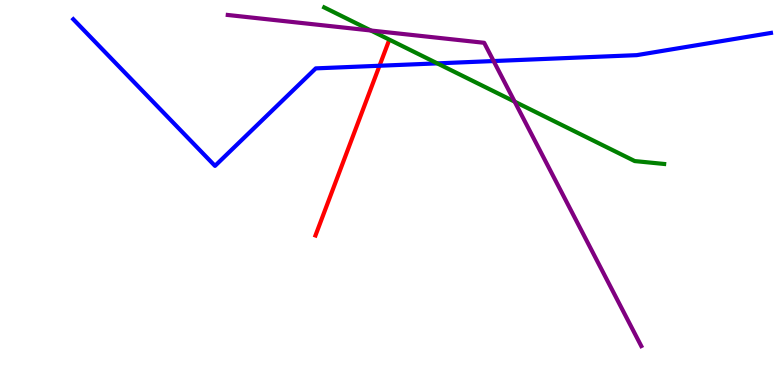[{'lines': ['blue', 'red'], 'intersections': [{'x': 4.9, 'y': 8.29}]}, {'lines': ['green', 'red'], 'intersections': []}, {'lines': ['purple', 'red'], 'intersections': []}, {'lines': ['blue', 'green'], 'intersections': [{'x': 5.64, 'y': 8.35}]}, {'lines': ['blue', 'purple'], 'intersections': [{'x': 6.37, 'y': 8.41}]}, {'lines': ['green', 'purple'], 'intersections': [{'x': 4.79, 'y': 9.21}, {'x': 6.64, 'y': 7.36}]}]